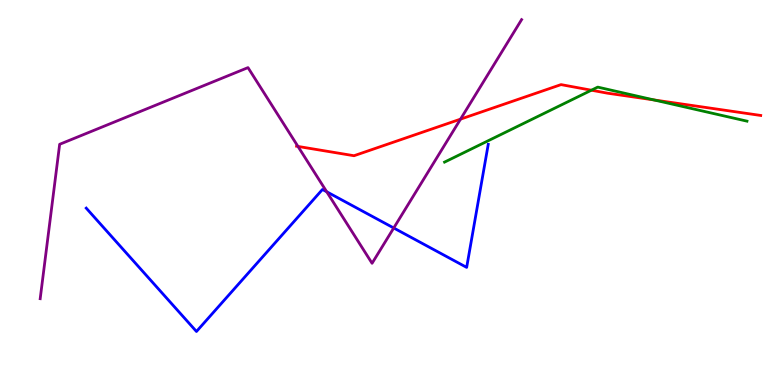[{'lines': ['blue', 'red'], 'intersections': []}, {'lines': ['green', 'red'], 'intersections': [{'x': 7.63, 'y': 7.66}, {'x': 8.44, 'y': 7.4}]}, {'lines': ['purple', 'red'], 'intersections': [{'x': 3.84, 'y': 6.2}, {'x': 5.94, 'y': 6.91}]}, {'lines': ['blue', 'green'], 'intersections': []}, {'lines': ['blue', 'purple'], 'intersections': [{'x': 4.22, 'y': 5.02}, {'x': 5.08, 'y': 4.08}]}, {'lines': ['green', 'purple'], 'intersections': []}]